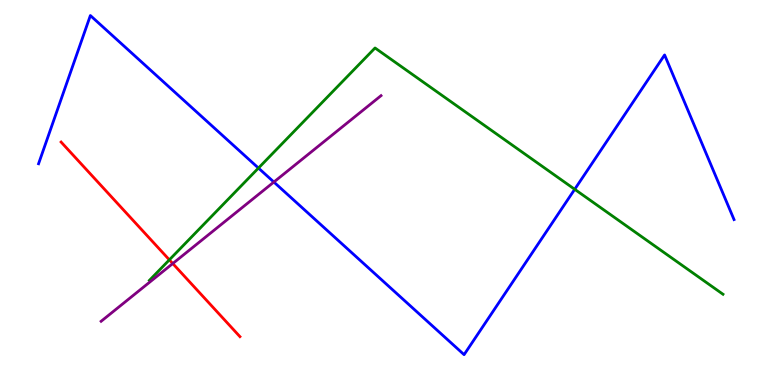[{'lines': ['blue', 'red'], 'intersections': []}, {'lines': ['green', 'red'], 'intersections': [{'x': 2.19, 'y': 3.25}]}, {'lines': ['purple', 'red'], 'intersections': [{'x': 2.23, 'y': 3.15}]}, {'lines': ['blue', 'green'], 'intersections': [{'x': 3.33, 'y': 5.63}, {'x': 7.42, 'y': 5.08}]}, {'lines': ['blue', 'purple'], 'intersections': [{'x': 3.53, 'y': 5.27}]}, {'lines': ['green', 'purple'], 'intersections': []}]